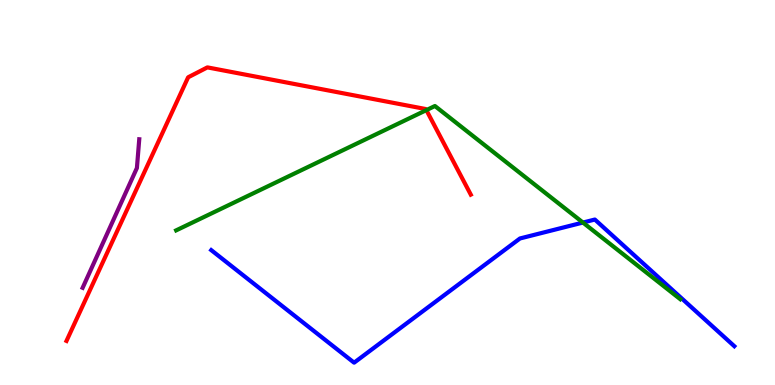[{'lines': ['blue', 'red'], 'intersections': []}, {'lines': ['green', 'red'], 'intersections': [{'x': 5.5, 'y': 7.14}]}, {'lines': ['purple', 'red'], 'intersections': []}, {'lines': ['blue', 'green'], 'intersections': [{'x': 7.52, 'y': 4.22}]}, {'lines': ['blue', 'purple'], 'intersections': []}, {'lines': ['green', 'purple'], 'intersections': []}]